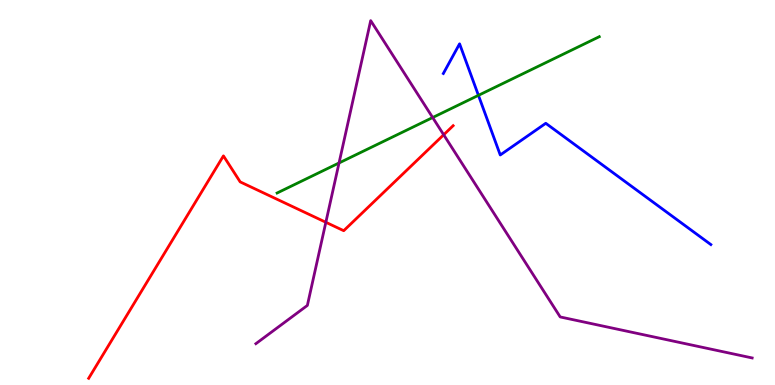[{'lines': ['blue', 'red'], 'intersections': []}, {'lines': ['green', 'red'], 'intersections': []}, {'lines': ['purple', 'red'], 'intersections': [{'x': 4.2, 'y': 4.23}, {'x': 5.73, 'y': 6.5}]}, {'lines': ['blue', 'green'], 'intersections': [{'x': 6.17, 'y': 7.52}]}, {'lines': ['blue', 'purple'], 'intersections': []}, {'lines': ['green', 'purple'], 'intersections': [{'x': 4.37, 'y': 5.77}, {'x': 5.58, 'y': 6.95}]}]